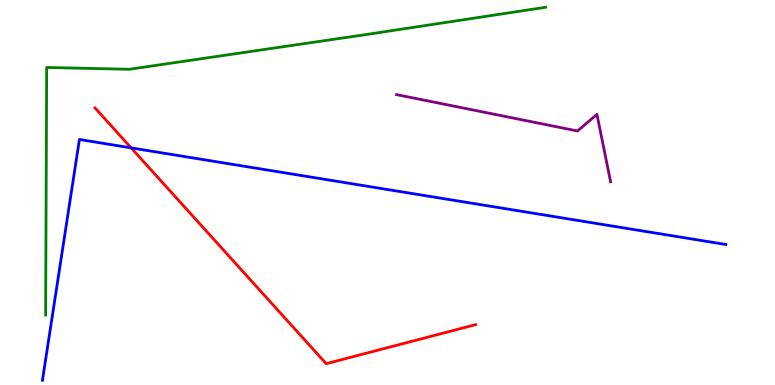[{'lines': ['blue', 'red'], 'intersections': [{'x': 1.69, 'y': 6.16}]}, {'lines': ['green', 'red'], 'intersections': []}, {'lines': ['purple', 'red'], 'intersections': []}, {'lines': ['blue', 'green'], 'intersections': []}, {'lines': ['blue', 'purple'], 'intersections': []}, {'lines': ['green', 'purple'], 'intersections': []}]